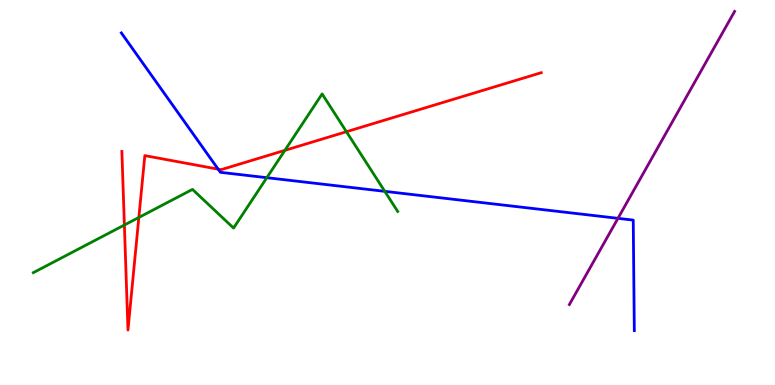[{'lines': ['blue', 'red'], 'intersections': [{'x': 2.81, 'y': 5.61}]}, {'lines': ['green', 'red'], 'intersections': [{'x': 1.6, 'y': 4.16}, {'x': 1.79, 'y': 4.35}, {'x': 3.68, 'y': 6.09}, {'x': 4.47, 'y': 6.58}]}, {'lines': ['purple', 'red'], 'intersections': []}, {'lines': ['blue', 'green'], 'intersections': [{'x': 3.44, 'y': 5.38}, {'x': 4.96, 'y': 5.03}]}, {'lines': ['blue', 'purple'], 'intersections': [{'x': 7.97, 'y': 4.33}]}, {'lines': ['green', 'purple'], 'intersections': []}]